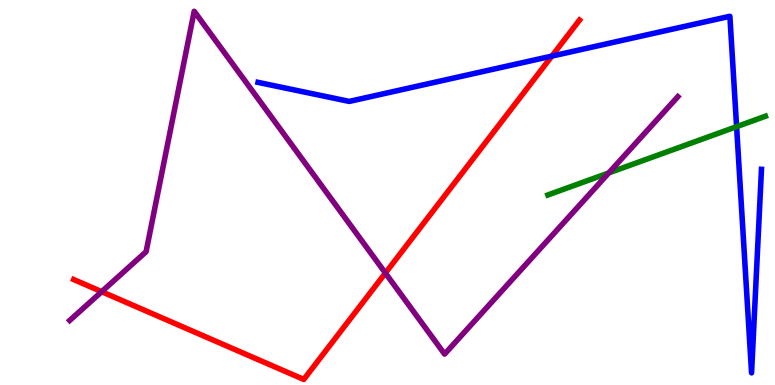[{'lines': ['blue', 'red'], 'intersections': [{'x': 7.12, 'y': 8.54}]}, {'lines': ['green', 'red'], 'intersections': []}, {'lines': ['purple', 'red'], 'intersections': [{'x': 1.31, 'y': 2.42}, {'x': 4.97, 'y': 2.91}]}, {'lines': ['blue', 'green'], 'intersections': [{'x': 9.5, 'y': 6.71}]}, {'lines': ['blue', 'purple'], 'intersections': []}, {'lines': ['green', 'purple'], 'intersections': [{'x': 7.86, 'y': 5.51}]}]